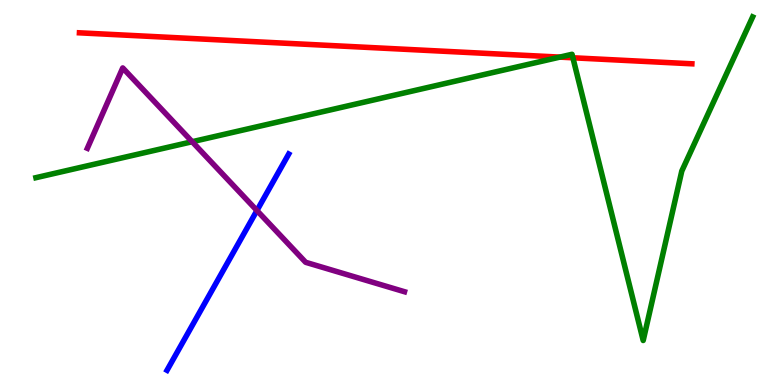[{'lines': ['blue', 'red'], 'intersections': []}, {'lines': ['green', 'red'], 'intersections': [{'x': 7.22, 'y': 8.52}, {'x': 7.39, 'y': 8.5}]}, {'lines': ['purple', 'red'], 'intersections': []}, {'lines': ['blue', 'green'], 'intersections': []}, {'lines': ['blue', 'purple'], 'intersections': [{'x': 3.32, 'y': 4.53}]}, {'lines': ['green', 'purple'], 'intersections': [{'x': 2.48, 'y': 6.32}]}]